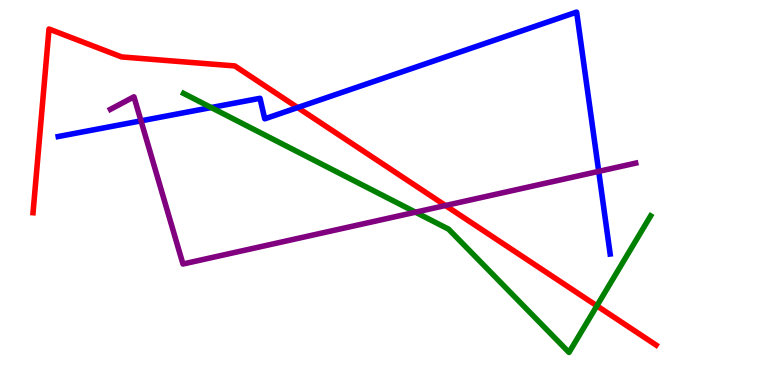[{'lines': ['blue', 'red'], 'intersections': [{'x': 3.84, 'y': 7.21}]}, {'lines': ['green', 'red'], 'intersections': [{'x': 7.7, 'y': 2.06}]}, {'lines': ['purple', 'red'], 'intersections': [{'x': 5.75, 'y': 4.66}]}, {'lines': ['blue', 'green'], 'intersections': [{'x': 2.73, 'y': 7.21}]}, {'lines': ['blue', 'purple'], 'intersections': [{'x': 1.82, 'y': 6.86}, {'x': 7.73, 'y': 5.55}]}, {'lines': ['green', 'purple'], 'intersections': [{'x': 5.36, 'y': 4.49}]}]